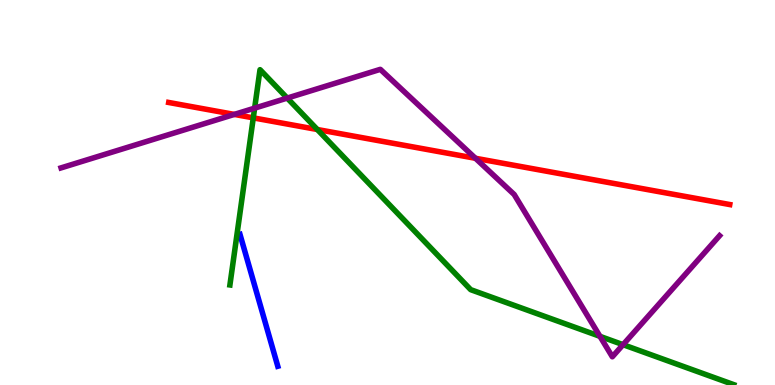[{'lines': ['blue', 'red'], 'intersections': []}, {'lines': ['green', 'red'], 'intersections': [{'x': 3.27, 'y': 6.94}, {'x': 4.09, 'y': 6.64}]}, {'lines': ['purple', 'red'], 'intersections': [{'x': 3.02, 'y': 7.03}, {'x': 6.13, 'y': 5.89}]}, {'lines': ['blue', 'green'], 'intersections': []}, {'lines': ['blue', 'purple'], 'intersections': []}, {'lines': ['green', 'purple'], 'intersections': [{'x': 3.29, 'y': 7.19}, {'x': 3.71, 'y': 7.45}, {'x': 7.74, 'y': 1.26}, {'x': 8.04, 'y': 1.05}]}]